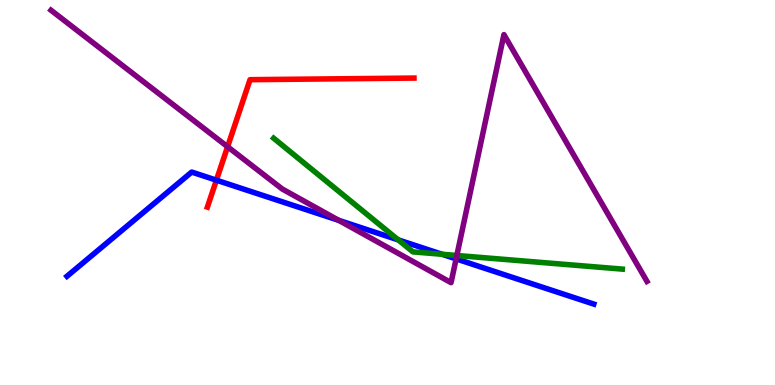[{'lines': ['blue', 'red'], 'intersections': [{'x': 2.79, 'y': 5.32}]}, {'lines': ['green', 'red'], 'intersections': []}, {'lines': ['purple', 'red'], 'intersections': [{'x': 2.94, 'y': 6.19}]}, {'lines': ['blue', 'green'], 'intersections': [{'x': 5.14, 'y': 3.77}, {'x': 5.7, 'y': 3.4}]}, {'lines': ['blue', 'purple'], 'intersections': [{'x': 4.37, 'y': 4.28}, {'x': 5.89, 'y': 3.28}]}, {'lines': ['green', 'purple'], 'intersections': [{'x': 5.89, 'y': 3.36}]}]